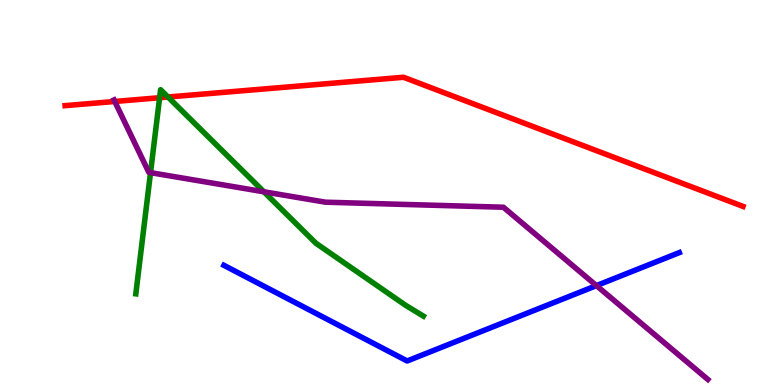[{'lines': ['blue', 'red'], 'intersections': []}, {'lines': ['green', 'red'], 'intersections': [{'x': 2.06, 'y': 7.46}, {'x': 2.17, 'y': 7.48}]}, {'lines': ['purple', 'red'], 'intersections': [{'x': 1.48, 'y': 7.36}]}, {'lines': ['blue', 'green'], 'intersections': []}, {'lines': ['blue', 'purple'], 'intersections': [{'x': 7.7, 'y': 2.58}]}, {'lines': ['green', 'purple'], 'intersections': [{'x': 1.94, 'y': 5.52}, {'x': 3.4, 'y': 5.02}]}]